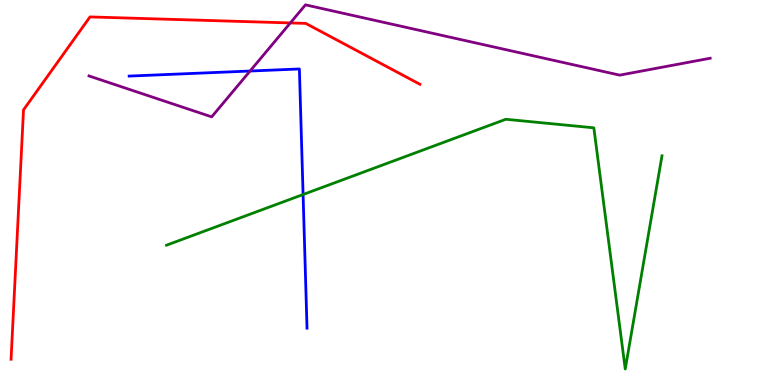[{'lines': ['blue', 'red'], 'intersections': []}, {'lines': ['green', 'red'], 'intersections': []}, {'lines': ['purple', 'red'], 'intersections': [{'x': 3.75, 'y': 9.4}]}, {'lines': ['blue', 'green'], 'intersections': [{'x': 3.91, 'y': 4.95}]}, {'lines': ['blue', 'purple'], 'intersections': [{'x': 3.23, 'y': 8.16}]}, {'lines': ['green', 'purple'], 'intersections': []}]